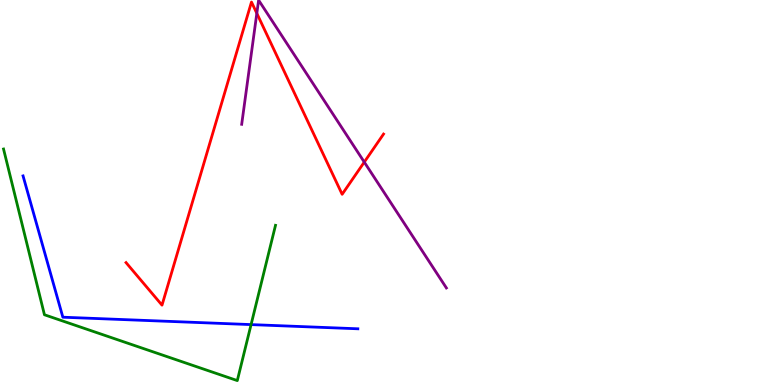[{'lines': ['blue', 'red'], 'intersections': []}, {'lines': ['green', 'red'], 'intersections': []}, {'lines': ['purple', 'red'], 'intersections': [{'x': 3.31, 'y': 9.65}, {'x': 4.7, 'y': 5.79}]}, {'lines': ['blue', 'green'], 'intersections': [{'x': 3.24, 'y': 1.57}]}, {'lines': ['blue', 'purple'], 'intersections': []}, {'lines': ['green', 'purple'], 'intersections': []}]